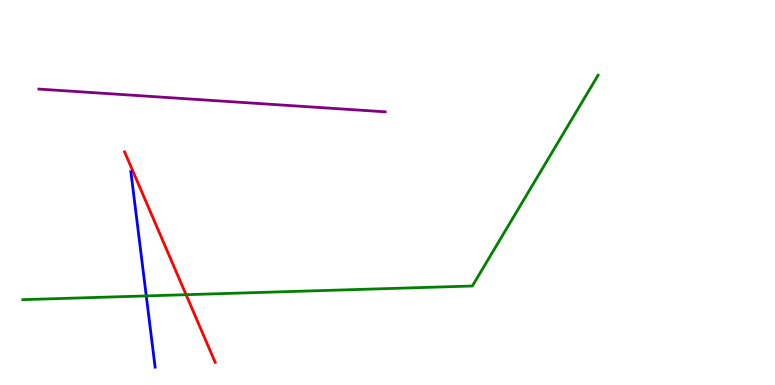[{'lines': ['blue', 'red'], 'intersections': []}, {'lines': ['green', 'red'], 'intersections': [{'x': 2.4, 'y': 2.35}]}, {'lines': ['purple', 'red'], 'intersections': []}, {'lines': ['blue', 'green'], 'intersections': [{'x': 1.89, 'y': 2.31}]}, {'lines': ['blue', 'purple'], 'intersections': []}, {'lines': ['green', 'purple'], 'intersections': []}]